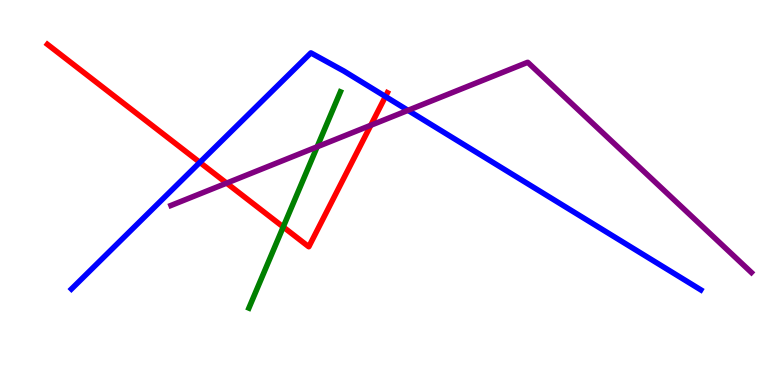[{'lines': ['blue', 'red'], 'intersections': [{'x': 2.58, 'y': 5.78}, {'x': 4.97, 'y': 7.49}]}, {'lines': ['green', 'red'], 'intersections': [{'x': 3.65, 'y': 4.11}]}, {'lines': ['purple', 'red'], 'intersections': [{'x': 2.92, 'y': 5.24}, {'x': 4.78, 'y': 6.75}]}, {'lines': ['blue', 'green'], 'intersections': []}, {'lines': ['blue', 'purple'], 'intersections': [{'x': 5.26, 'y': 7.13}]}, {'lines': ['green', 'purple'], 'intersections': [{'x': 4.09, 'y': 6.19}]}]